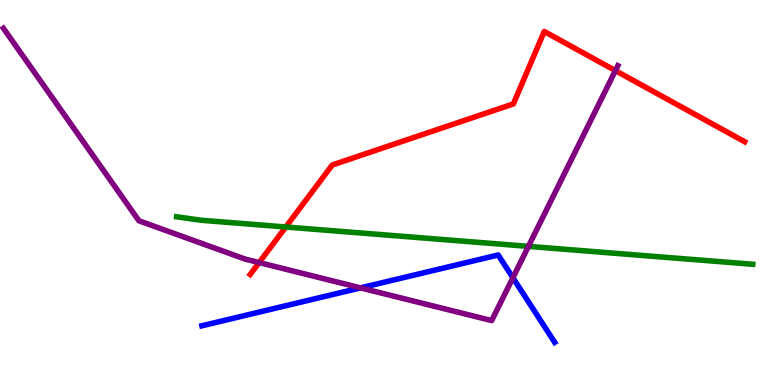[{'lines': ['blue', 'red'], 'intersections': []}, {'lines': ['green', 'red'], 'intersections': [{'x': 3.69, 'y': 4.1}]}, {'lines': ['purple', 'red'], 'intersections': [{'x': 3.34, 'y': 3.18}, {'x': 7.94, 'y': 8.17}]}, {'lines': ['blue', 'green'], 'intersections': []}, {'lines': ['blue', 'purple'], 'intersections': [{'x': 4.65, 'y': 2.52}, {'x': 6.62, 'y': 2.79}]}, {'lines': ['green', 'purple'], 'intersections': [{'x': 6.82, 'y': 3.6}]}]